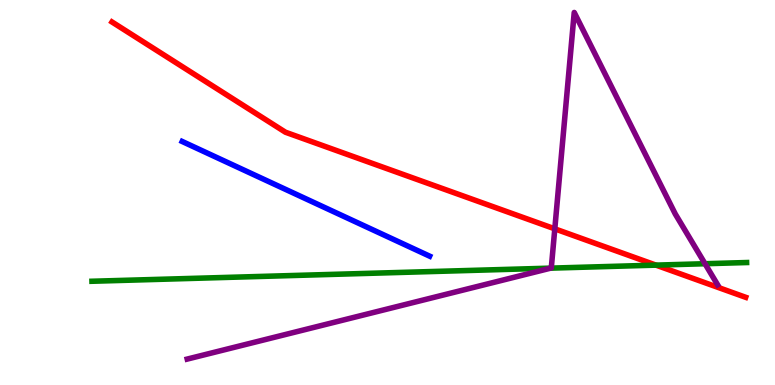[{'lines': ['blue', 'red'], 'intersections': []}, {'lines': ['green', 'red'], 'intersections': [{'x': 8.46, 'y': 3.11}]}, {'lines': ['purple', 'red'], 'intersections': [{'x': 7.16, 'y': 4.06}]}, {'lines': ['blue', 'green'], 'intersections': []}, {'lines': ['blue', 'purple'], 'intersections': []}, {'lines': ['green', 'purple'], 'intersections': [{'x': 7.11, 'y': 3.04}, {'x': 9.1, 'y': 3.15}]}]